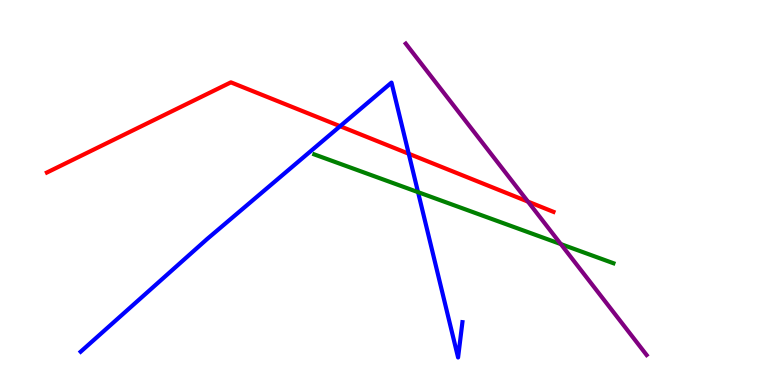[{'lines': ['blue', 'red'], 'intersections': [{'x': 4.39, 'y': 6.72}, {'x': 5.27, 'y': 6.01}]}, {'lines': ['green', 'red'], 'intersections': []}, {'lines': ['purple', 'red'], 'intersections': [{'x': 6.81, 'y': 4.76}]}, {'lines': ['blue', 'green'], 'intersections': [{'x': 5.39, 'y': 5.01}]}, {'lines': ['blue', 'purple'], 'intersections': []}, {'lines': ['green', 'purple'], 'intersections': [{'x': 7.24, 'y': 3.66}]}]